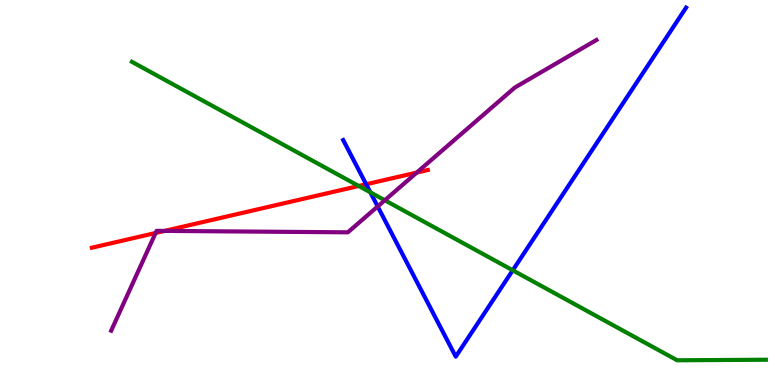[{'lines': ['blue', 'red'], 'intersections': [{'x': 4.72, 'y': 5.21}]}, {'lines': ['green', 'red'], 'intersections': [{'x': 4.63, 'y': 5.17}]}, {'lines': ['purple', 'red'], 'intersections': [{'x': 2.01, 'y': 3.95}, {'x': 2.12, 'y': 4.0}, {'x': 5.38, 'y': 5.52}]}, {'lines': ['blue', 'green'], 'intersections': [{'x': 4.78, 'y': 5.0}, {'x': 6.62, 'y': 2.98}]}, {'lines': ['blue', 'purple'], 'intersections': [{'x': 4.87, 'y': 4.64}]}, {'lines': ['green', 'purple'], 'intersections': [{'x': 4.97, 'y': 4.8}]}]